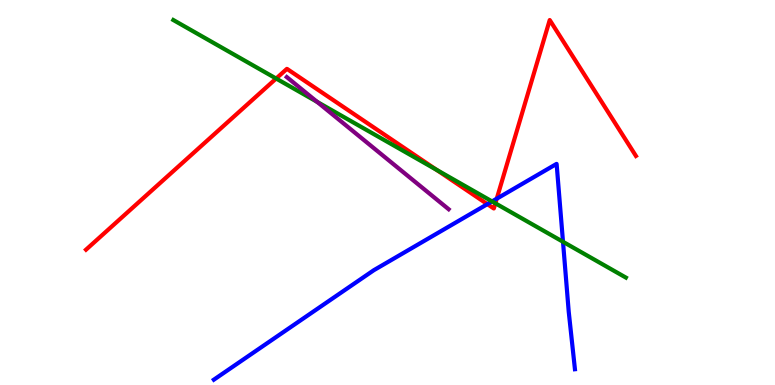[{'lines': ['blue', 'red'], 'intersections': [{'x': 6.29, 'y': 4.7}, {'x': 6.41, 'y': 4.84}]}, {'lines': ['green', 'red'], 'intersections': [{'x': 3.56, 'y': 7.96}, {'x': 5.63, 'y': 5.59}, {'x': 6.39, 'y': 4.72}]}, {'lines': ['purple', 'red'], 'intersections': []}, {'lines': ['blue', 'green'], 'intersections': [{'x': 6.35, 'y': 4.77}, {'x': 7.26, 'y': 3.72}]}, {'lines': ['blue', 'purple'], 'intersections': []}, {'lines': ['green', 'purple'], 'intersections': [{'x': 4.09, 'y': 7.35}]}]